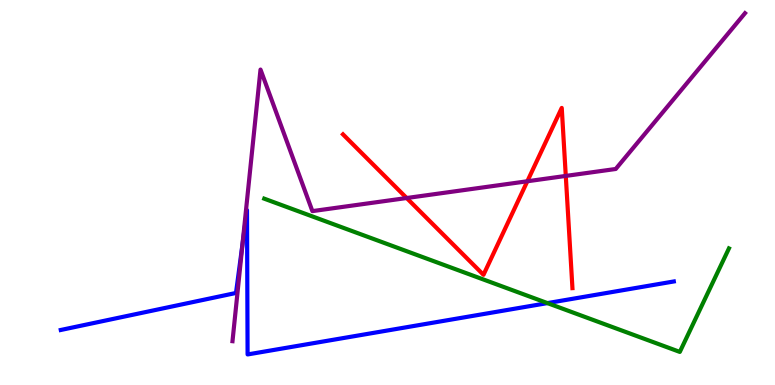[{'lines': ['blue', 'red'], 'intersections': []}, {'lines': ['green', 'red'], 'intersections': []}, {'lines': ['purple', 'red'], 'intersections': [{'x': 5.25, 'y': 4.86}, {'x': 6.8, 'y': 5.29}, {'x': 7.3, 'y': 5.43}]}, {'lines': ['blue', 'green'], 'intersections': [{'x': 7.06, 'y': 2.13}]}, {'lines': ['blue', 'purple'], 'intersections': [{'x': 3.13, 'y': 3.67}]}, {'lines': ['green', 'purple'], 'intersections': []}]